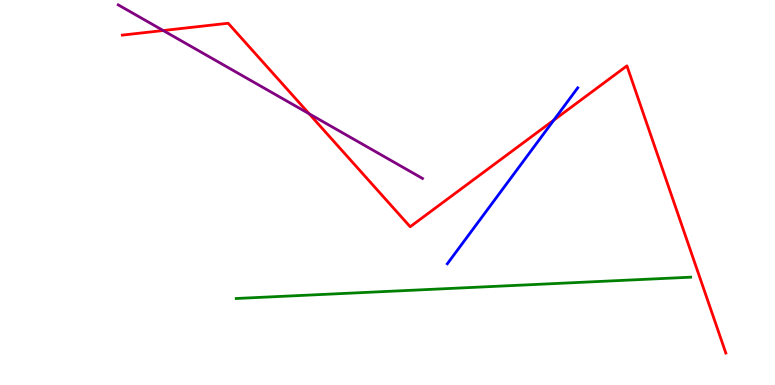[{'lines': ['blue', 'red'], 'intersections': [{'x': 7.15, 'y': 6.88}]}, {'lines': ['green', 'red'], 'intersections': []}, {'lines': ['purple', 'red'], 'intersections': [{'x': 2.11, 'y': 9.21}, {'x': 3.99, 'y': 7.05}]}, {'lines': ['blue', 'green'], 'intersections': []}, {'lines': ['blue', 'purple'], 'intersections': []}, {'lines': ['green', 'purple'], 'intersections': []}]